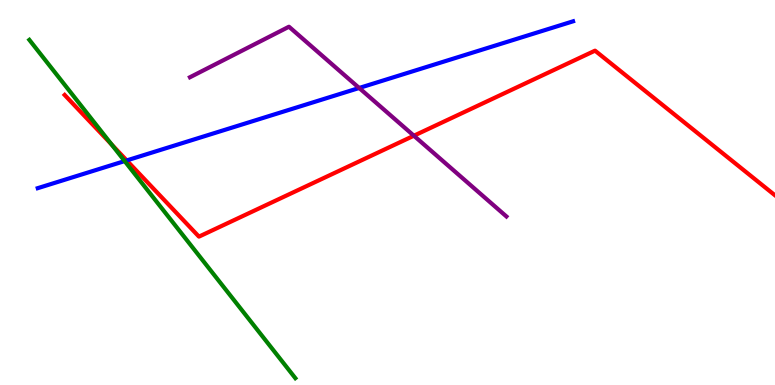[{'lines': ['blue', 'red'], 'intersections': [{'x': 1.63, 'y': 5.83}]}, {'lines': ['green', 'red'], 'intersections': [{'x': 1.44, 'y': 6.24}]}, {'lines': ['purple', 'red'], 'intersections': [{'x': 5.34, 'y': 6.47}]}, {'lines': ['blue', 'green'], 'intersections': [{'x': 1.61, 'y': 5.82}]}, {'lines': ['blue', 'purple'], 'intersections': [{'x': 4.63, 'y': 7.71}]}, {'lines': ['green', 'purple'], 'intersections': []}]